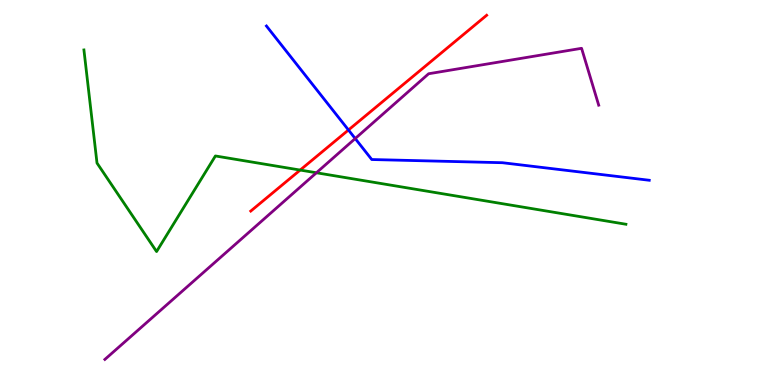[{'lines': ['blue', 'red'], 'intersections': [{'x': 4.5, 'y': 6.62}]}, {'lines': ['green', 'red'], 'intersections': [{'x': 3.87, 'y': 5.58}]}, {'lines': ['purple', 'red'], 'intersections': []}, {'lines': ['blue', 'green'], 'intersections': []}, {'lines': ['blue', 'purple'], 'intersections': [{'x': 4.58, 'y': 6.4}]}, {'lines': ['green', 'purple'], 'intersections': [{'x': 4.08, 'y': 5.51}]}]